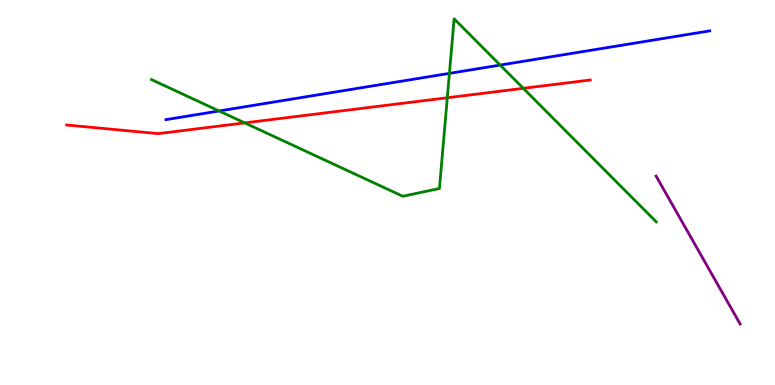[{'lines': ['blue', 'red'], 'intersections': []}, {'lines': ['green', 'red'], 'intersections': [{'x': 3.16, 'y': 6.81}, {'x': 5.77, 'y': 7.46}, {'x': 6.75, 'y': 7.71}]}, {'lines': ['purple', 'red'], 'intersections': []}, {'lines': ['blue', 'green'], 'intersections': [{'x': 2.83, 'y': 7.12}, {'x': 5.8, 'y': 8.09}, {'x': 6.45, 'y': 8.31}]}, {'lines': ['blue', 'purple'], 'intersections': []}, {'lines': ['green', 'purple'], 'intersections': []}]